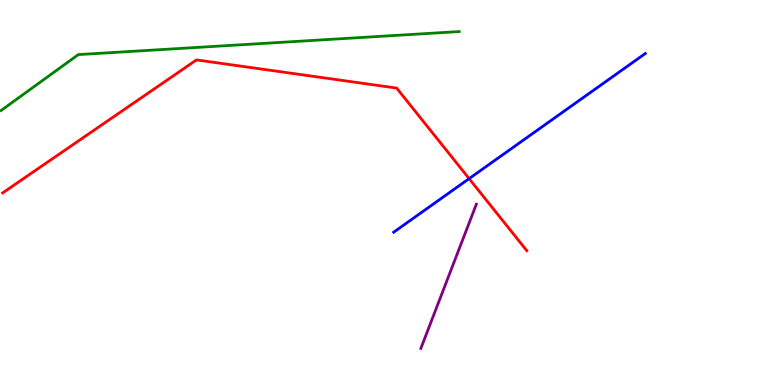[{'lines': ['blue', 'red'], 'intersections': [{'x': 6.05, 'y': 5.36}]}, {'lines': ['green', 'red'], 'intersections': []}, {'lines': ['purple', 'red'], 'intersections': []}, {'lines': ['blue', 'green'], 'intersections': []}, {'lines': ['blue', 'purple'], 'intersections': []}, {'lines': ['green', 'purple'], 'intersections': []}]